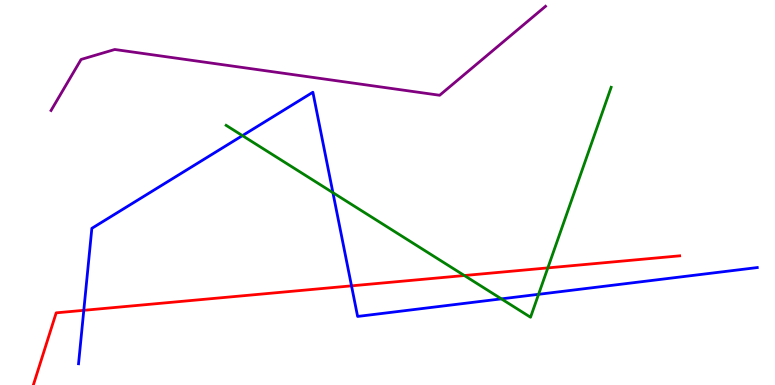[{'lines': ['blue', 'red'], 'intersections': [{'x': 1.08, 'y': 1.94}, {'x': 4.54, 'y': 2.58}]}, {'lines': ['green', 'red'], 'intersections': [{'x': 5.99, 'y': 2.84}, {'x': 7.07, 'y': 3.04}]}, {'lines': ['purple', 'red'], 'intersections': []}, {'lines': ['blue', 'green'], 'intersections': [{'x': 3.13, 'y': 6.48}, {'x': 4.3, 'y': 5.0}, {'x': 6.47, 'y': 2.24}, {'x': 6.95, 'y': 2.36}]}, {'lines': ['blue', 'purple'], 'intersections': []}, {'lines': ['green', 'purple'], 'intersections': []}]